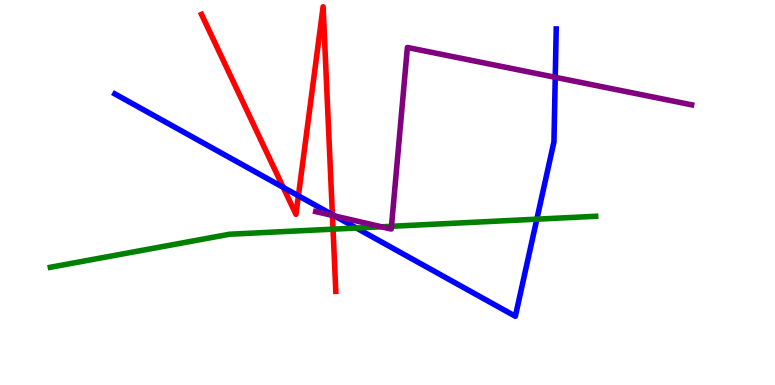[{'lines': ['blue', 'red'], 'intersections': [{'x': 3.65, 'y': 5.13}, {'x': 3.85, 'y': 4.91}, {'x': 4.29, 'y': 4.42}]}, {'lines': ['green', 'red'], 'intersections': [{'x': 4.3, 'y': 4.05}]}, {'lines': ['purple', 'red'], 'intersections': [{'x': 4.29, 'y': 4.4}]}, {'lines': ['blue', 'green'], 'intersections': [{'x': 4.6, 'y': 4.08}, {'x': 6.93, 'y': 4.31}]}, {'lines': ['blue', 'purple'], 'intersections': [{'x': 4.32, 'y': 4.39}, {'x': 7.16, 'y': 7.99}]}, {'lines': ['green', 'purple'], 'intersections': [{'x': 4.92, 'y': 4.11}, {'x': 5.05, 'y': 4.12}]}]